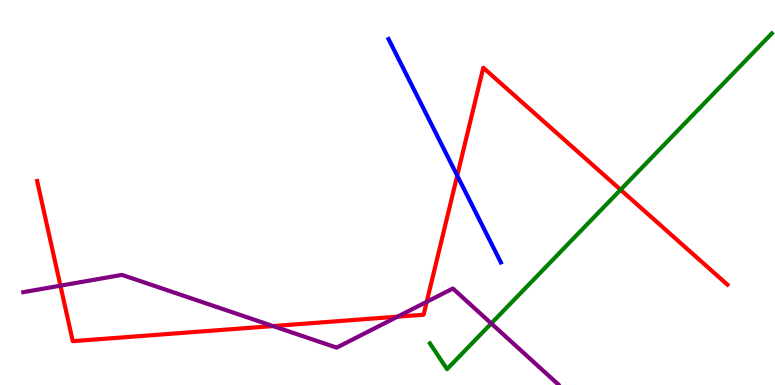[{'lines': ['blue', 'red'], 'intersections': [{'x': 5.9, 'y': 5.44}]}, {'lines': ['green', 'red'], 'intersections': [{'x': 8.01, 'y': 5.07}]}, {'lines': ['purple', 'red'], 'intersections': [{'x': 0.78, 'y': 2.58}, {'x': 3.52, 'y': 1.53}, {'x': 5.13, 'y': 1.77}, {'x': 5.51, 'y': 2.16}]}, {'lines': ['blue', 'green'], 'intersections': []}, {'lines': ['blue', 'purple'], 'intersections': []}, {'lines': ['green', 'purple'], 'intersections': [{'x': 6.34, 'y': 1.6}]}]